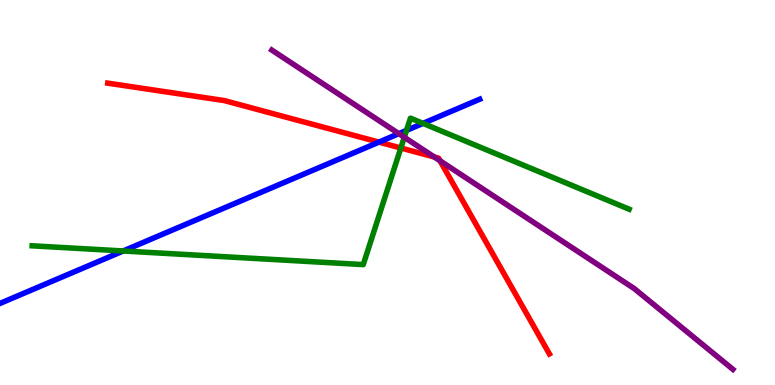[{'lines': ['blue', 'red'], 'intersections': [{'x': 4.89, 'y': 6.31}]}, {'lines': ['green', 'red'], 'intersections': [{'x': 5.17, 'y': 6.16}]}, {'lines': ['purple', 'red'], 'intersections': [{'x': 5.6, 'y': 5.92}, {'x': 5.68, 'y': 5.82}]}, {'lines': ['blue', 'green'], 'intersections': [{'x': 1.59, 'y': 3.48}, {'x': 5.25, 'y': 6.61}, {'x': 5.46, 'y': 6.8}]}, {'lines': ['blue', 'purple'], 'intersections': [{'x': 5.15, 'y': 6.53}]}, {'lines': ['green', 'purple'], 'intersections': [{'x': 5.22, 'y': 6.43}]}]